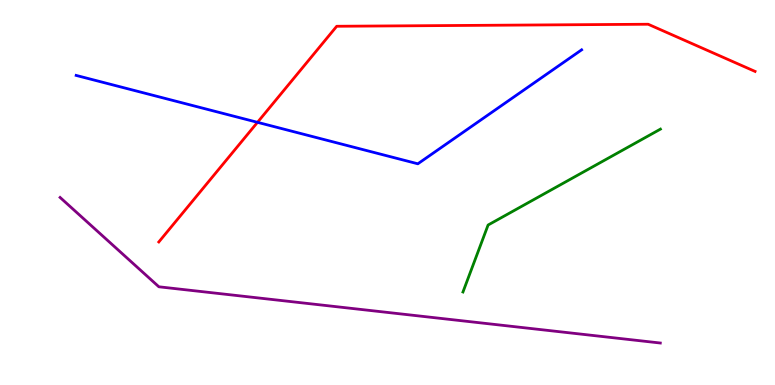[{'lines': ['blue', 'red'], 'intersections': [{'x': 3.32, 'y': 6.82}]}, {'lines': ['green', 'red'], 'intersections': []}, {'lines': ['purple', 'red'], 'intersections': []}, {'lines': ['blue', 'green'], 'intersections': []}, {'lines': ['blue', 'purple'], 'intersections': []}, {'lines': ['green', 'purple'], 'intersections': []}]